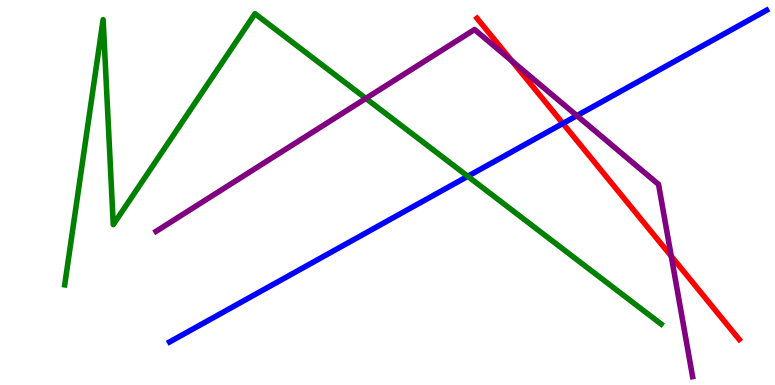[{'lines': ['blue', 'red'], 'intersections': [{'x': 7.26, 'y': 6.79}]}, {'lines': ['green', 'red'], 'intersections': []}, {'lines': ['purple', 'red'], 'intersections': [{'x': 6.61, 'y': 8.42}, {'x': 8.66, 'y': 3.35}]}, {'lines': ['blue', 'green'], 'intersections': [{'x': 6.04, 'y': 5.42}]}, {'lines': ['blue', 'purple'], 'intersections': [{'x': 7.44, 'y': 7.0}]}, {'lines': ['green', 'purple'], 'intersections': [{'x': 4.72, 'y': 7.44}]}]